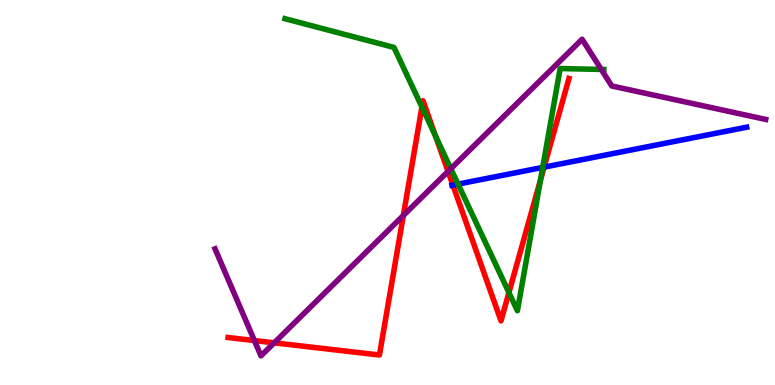[{'lines': ['blue', 'red'], 'intersections': [{'x': 5.84, 'y': 5.19}, {'x': 7.02, 'y': 5.66}]}, {'lines': ['green', 'red'], 'intersections': [{'x': 5.44, 'y': 7.22}, {'x': 5.62, 'y': 6.47}, {'x': 6.57, 'y': 2.4}, {'x': 6.97, 'y': 5.33}]}, {'lines': ['purple', 'red'], 'intersections': [{'x': 3.28, 'y': 1.15}, {'x': 3.54, 'y': 1.1}, {'x': 5.2, 'y': 4.4}, {'x': 5.78, 'y': 5.55}]}, {'lines': ['blue', 'green'], 'intersections': [{'x': 5.91, 'y': 5.22}, {'x': 7.0, 'y': 5.65}]}, {'lines': ['blue', 'purple'], 'intersections': []}, {'lines': ['green', 'purple'], 'intersections': [{'x': 5.82, 'y': 5.62}, {'x': 7.76, 'y': 8.2}]}]